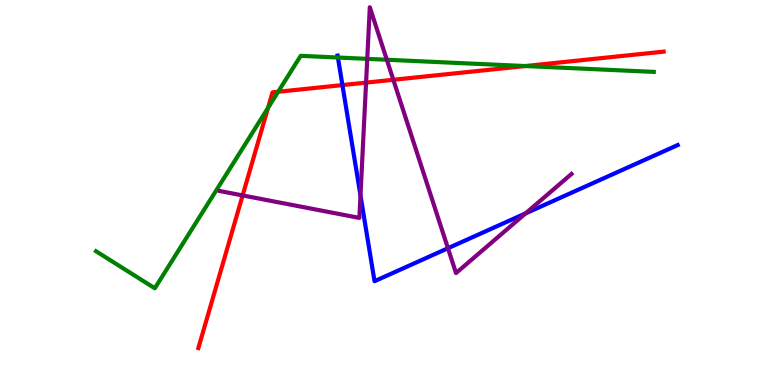[{'lines': ['blue', 'red'], 'intersections': [{'x': 4.42, 'y': 7.79}]}, {'lines': ['green', 'red'], 'intersections': [{'x': 3.46, 'y': 7.2}, {'x': 3.59, 'y': 7.62}, {'x': 6.78, 'y': 8.28}]}, {'lines': ['purple', 'red'], 'intersections': [{'x': 3.13, 'y': 4.92}, {'x': 4.72, 'y': 7.85}, {'x': 5.08, 'y': 7.93}]}, {'lines': ['blue', 'green'], 'intersections': [{'x': 4.36, 'y': 8.51}]}, {'lines': ['blue', 'purple'], 'intersections': [{'x': 4.65, 'y': 4.92}, {'x': 5.78, 'y': 3.55}, {'x': 6.78, 'y': 4.46}]}, {'lines': ['green', 'purple'], 'intersections': [{'x': 4.74, 'y': 8.47}, {'x': 4.99, 'y': 8.45}]}]